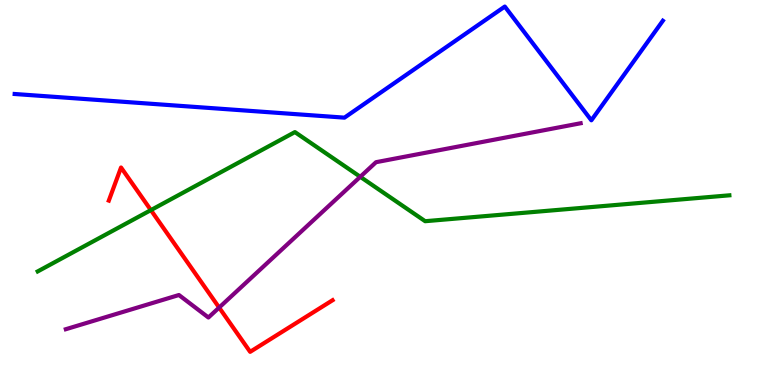[{'lines': ['blue', 'red'], 'intersections': []}, {'lines': ['green', 'red'], 'intersections': [{'x': 1.95, 'y': 4.54}]}, {'lines': ['purple', 'red'], 'intersections': [{'x': 2.83, 'y': 2.01}]}, {'lines': ['blue', 'green'], 'intersections': []}, {'lines': ['blue', 'purple'], 'intersections': []}, {'lines': ['green', 'purple'], 'intersections': [{'x': 4.65, 'y': 5.41}]}]